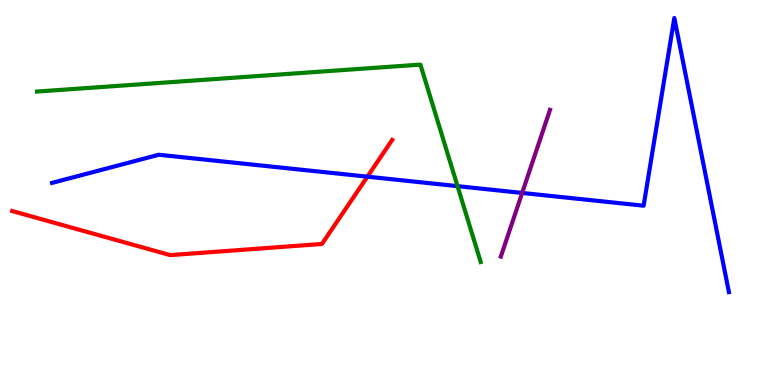[{'lines': ['blue', 'red'], 'intersections': [{'x': 4.74, 'y': 5.41}]}, {'lines': ['green', 'red'], 'intersections': []}, {'lines': ['purple', 'red'], 'intersections': []}, {'lines': ['blue', 'green'], 'intersections': [{'x': 5.9, 'y': 5.17}]}, {'lines': ['blue', 'purple'], 'intersections': [{'x': 6.74, 'y': 4.99}]}, {'lines': ['green', 'purple'], 'intersections': []}]